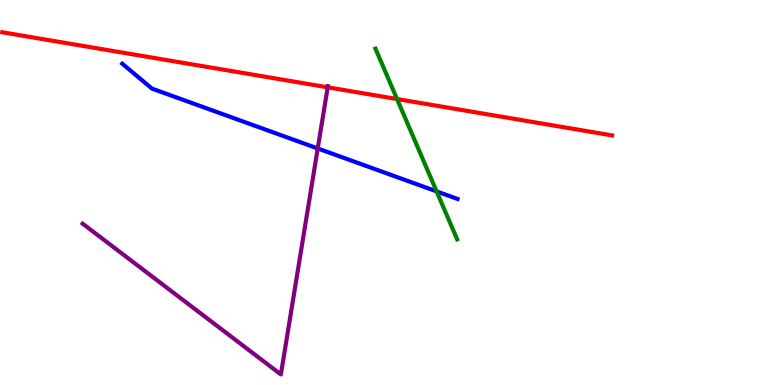[{'lines': ['blue', 'red'], 'intersections': []}, {'lines': ['green', 'red'], 'intersections': [{'x': 5.12, 'y': 7.43}]}, {'lines': ['purple', 'red'], 'intersections': [{'x': 4.23, 'y': 7.73}]}, {'lines': ['blue', 'green'], 'intersections': [{'x': 5.63, 'y': 5.03}]}, {'lines': ['blue', 'purple'], 'intersections': [{'x': 4.1, 'y': 6.14}]}, {'lines': ['green', 'purple'], 'intersections': []}]